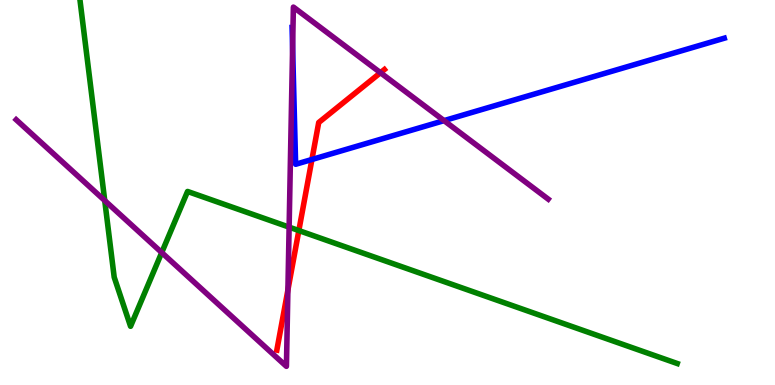[{'lines': ['blue', 'red'], 'intersections': [{'x': 4.02, 'y': 5.86}]}, {'lines': ['green', 'red'], 'intersections': [{'x': 3.86, 'y': 4.01}]}, {'lines': ['purple', 'red'], 'intersections': [{'x': 3.71, 'y': 2.47}, {'x': 4.91, 'y': 8.11}]}, {'lines': ['blue', 'green'], 'intersections': []}, {'lines': ['blue', 'purple'], 'intersections': [{'x': 3.78, 'y': 8.76}, {'x': 5.73, 'y': 6.87}]}, {'lines': ['green', 'purple'], 'intersections': [{'x': 1.35, 'y': 4.79}, {'x': 2.09, 'y': 3.44}, {'x': 3.73, 'y': 4.1}]}]